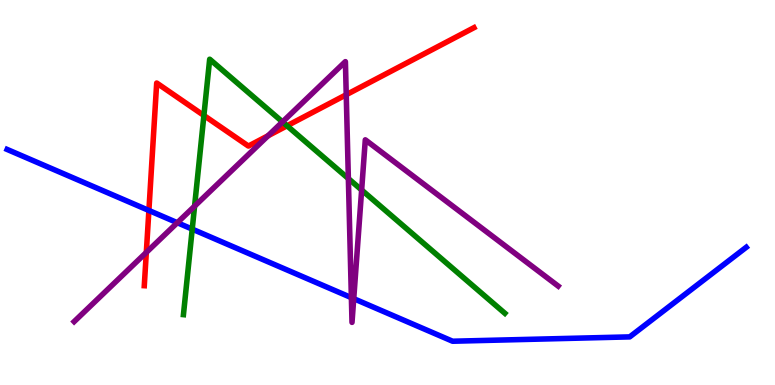[{'lines': ['blue', 'red'], 'intersections': [{'x': 1.92, 'y': 4.53}]}, {'lines': ['green', 'red'], 'intersections': [{'x': 2.63, 'y': 7.0}, {'x': 3.7, 'y': 6.73}]}, {'lines': ['purple', 'red'], 'intersections': [{'x': 1.89, 'y': 3.44}, {'x': 3.46, 'y': 6.47}, {'x': 4.47, 'y': 7.54}]}, {'lines': ['blue', 'green'], 'intersections': [{'x': 2.48, 'y': 4.05}]}, {'lines': ['blue', 'purple'], 'intersections': [{'x': 2.29, 'y': 4.22}, {'x': 4.53, 'y': 2.27}, {'x': 4.56, 'y': 2.24}]}, {'lines': ['green', 'purple'], 'intersections': [{'x': 2.51, 'y': 4.64}, {'x': 3.65, 'y': 6.83}, {'x': 4.5, 'y': 5.36}, {'x': 4.67, 'y': 5.06}]}]